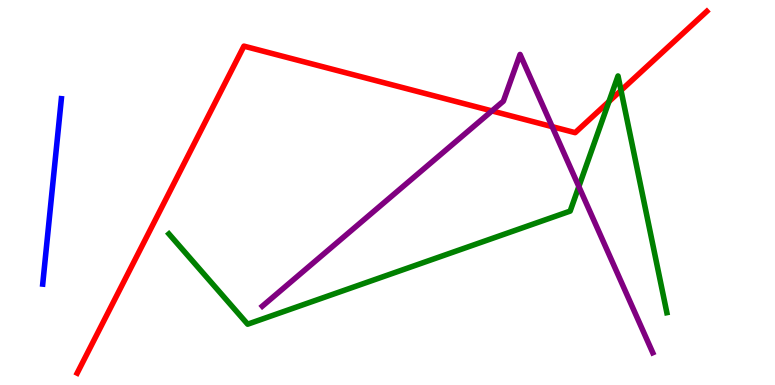[{'lines': ['blue', 'red'], 'intersections': []}, {'lines': ['green', 'red'], 'intersections': [{'x': 7.86, 'y': 7.36}, {'x': 8.01, 'y': 7.65}]}, {'lines': ['purple', 'red'], 'intersections': [{'x': 6.35, 'y': 7.12}, {'x': 7.12, 'y': 6.71}]}, {'lines': ['blue', 'green'], 'intersections': []}, {'lines': ['blue', 'purple'], 'intersections': []}, {'lines': ['green', 'purple'], 'intersections': [{'x': 7.47, 'y': 5.15}]}]